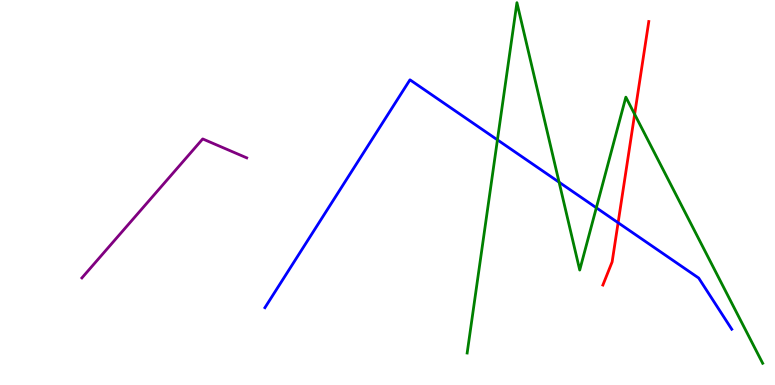[{'lines': ['blue', 'red'], 'intersections': [{'x': 7.98, 'y': 4.22}]}, {'lines': ['green', 'red'], 'intersections': [{'x': 8.19, 'y': 7.03}]}, {'lines': ['purple', 'red'], 'intersections': []}, {'lines': ['blue', 'green'], 'intersections': [{'x': 6.42, 'y': 6.37}, {'x': 7.21, 'y': 5.27}, {'x': 7.69, 'y': 4.6}]}, {'lines': ['blue', 'purple'], 'intersections': []}, {'lines': ['green', 'purple'], 'intersections': []}]